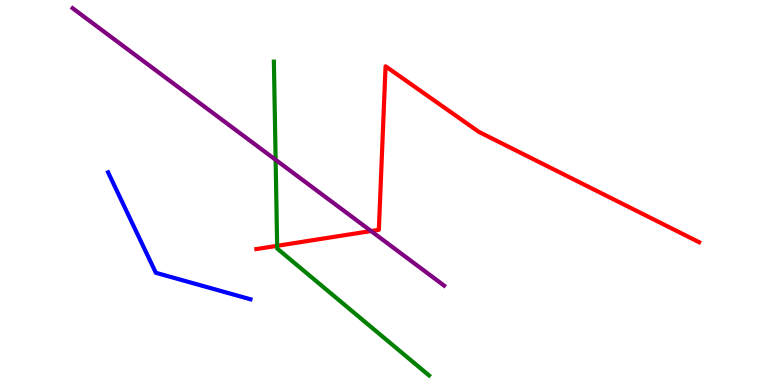[{'lines': ['blue', 'red'], 'intersections': []}, {'lines': ['green', 'red'], 'intersections': [{'x': 3.58, 'y': 3.62}]}, {'lines': ['purple', 'red'], 'intersections': [{'x': 4.79, 'y': 4.0}]}, {'lines': ['blue', 'green'], 'intersections': []}, {'lines': ['blue', 'purple'], 'intersections': []}, {'lines': ['green', 'purple'], 'intersections': [{'x': 3.56, 'y': 5.85}]}]